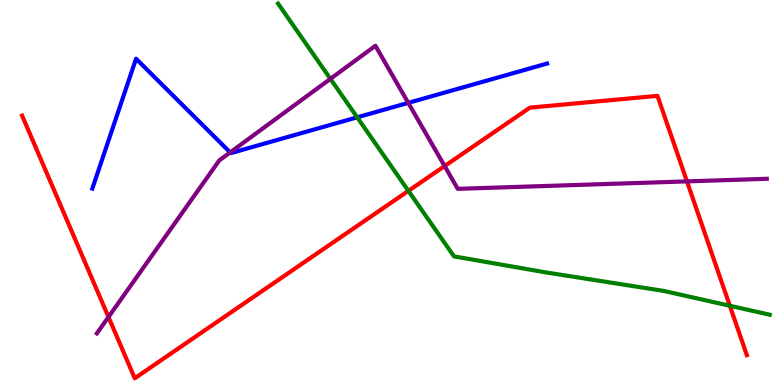[{'lines': ['blue', 'red'], 'intersections': []}, {'lines': ['green', 'red'], 'intersections': [{'x': 5.27, 'y': 5.04}, {'x': 9.42, 'y': 2.06}]}, {'lines': ['purple', 'red'], 'intersections': [{'x': 1.4, 'y': 1.77}, {'x': 5.74, 'y': 5.69}, {'x': 8.86, 'y': 5.29}]}, {'lines': ['blue', 'green'], 'intersections': [{'x': 4.61, 'y': 6.95}]}, {'lines': ['blue', 'purple'], 'intersections': [{'x': 2.97, 'y': 6.04}, {'x': 5.27, 'y': 7.33}]}, {'lines': ['green', 'purple'], 'intersections': [{'x': 4.26, 'y': 7.95}]}]